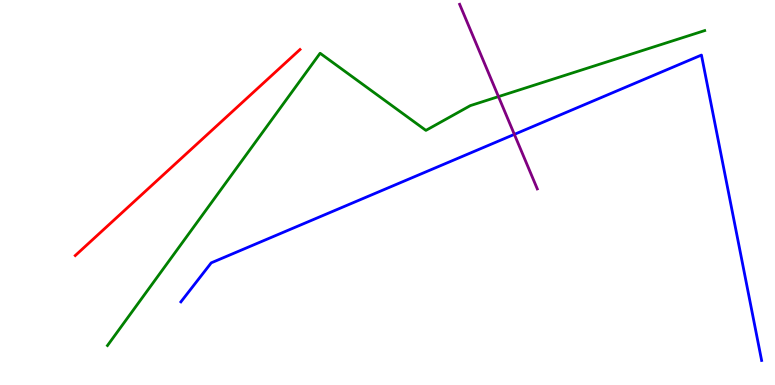[{'lines': ['blue', 'red'], 'intersections': []}, {'lines': ['green', 'red'], 'intersections': []}, {'lines': ['purple', 'red'], 'intersections': []}, {'lines': ['blue', 'green'], 'intersections': []}, {'lines': ['blue', 'purple'], 'intersections': [{'x': 6.64, 'y': 6.51}]}, {'lines': ['green', 'purple'], 'intersections': [{'x': 6.43, 'y': 7.49}]}]